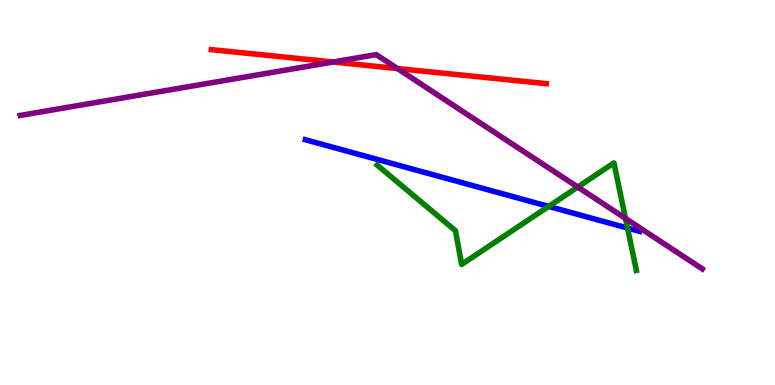[{'lines': ['blue', 'red'], 'intersections': []}, {'lines': ['green', 'red'], 'intersections': []}, {'lines': ['purple', 'red'], 'intersections': [{'x': 4.3, 'y': 8.39}, {'x': 5.13, 'y': 8.22}]}, {'lines': ['blue', 'green'], 'intersections': [{'x': 7.08, 'y': 4.64}, {'x': 8.1, 'y': 4.08}]}, {'lines': ['blue', 'purple'], 'intersections': []}, {'lines': ['green', 'purple'], 'intersections': [{'x': 7.45, 'y': 5.14}, {'x': 8.07, 'y': 4.33}]}]